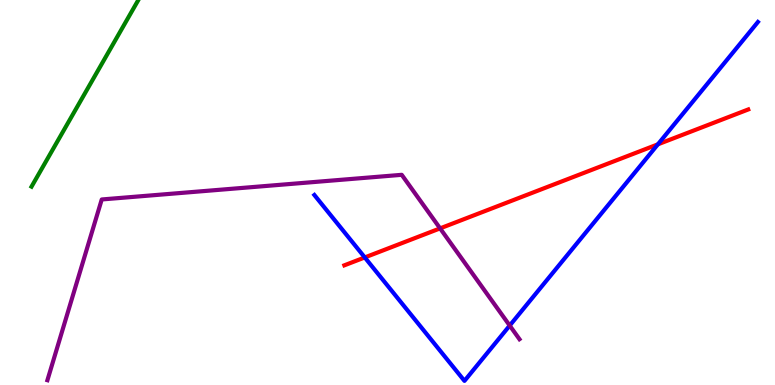[{'lines': ['blue', 'red'], 'intersections': [{'x': 4.71, 'y': 3.31}, {'x': 8.49, 'y': 6.25}]}, {'lines': ['green', 'red'], 'intersections': []}, {'lines': ['purple', 'red'], 'intersections': [{'x': 5.68, 'y': 4.07}]}, {'lines': ['blue', 'green'], 'intersections': []}, {'lines': ['blue', 'purple'], 'intersections': [{'x': 6.58, 'y': 1.54}]}, {'lines': ['green', 'purple'], 'intersections': []}]